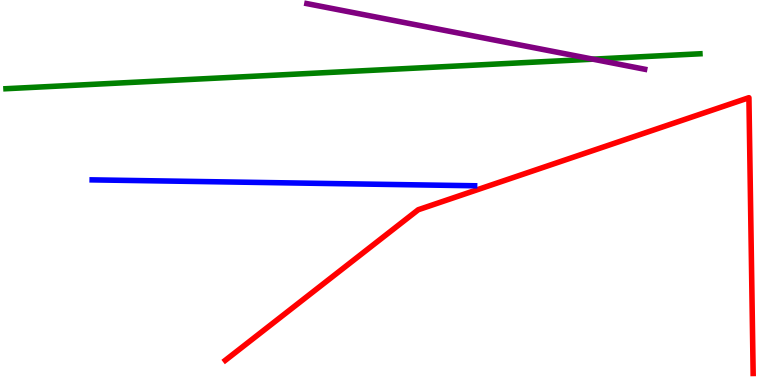[{'lines': ['blue', 'red'], 'intersections': []}, {'lines': ['green', 'red'], 'intersections': []}, {'lines': ['purple', 'red'], 'intersections': []}, {'lines': ['blue', 'green'], 'intersections': []}, {'lines': ['blue', 'purple'], 'intersections': []}, {'lines': ['green', 'purple'], 'intersections': [{'x': 7.65, 'y': 8.46}]}]